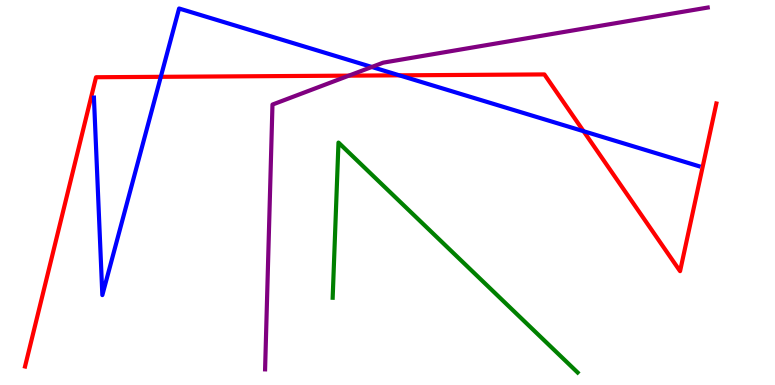[{'lines': ['blue', 'red'], 'intersections': [{'x': 2.07, 'y': 8.0}, {'x': 5.15, 'y': 8.04}, {'x': 7.53, 'y': 6.59}]}, {'lines': ['green', 'red'], 'intersections': []}, {'lines': ['purple', 'red'], 'intersections': [{'x': 4.5, 'y': 8.04}]}, {'lines': ['blue', 'green'], 'intersections': []}, {'lines': ['blue', 'purple'], 'intersections': [{'x': 4.8, 'y': 8.26}]}, {'lines': ['green', 'purple'], 'intersections': []}]